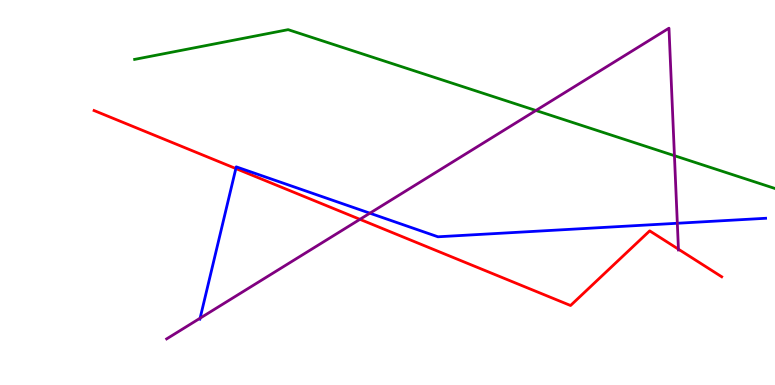[{'lines': ['blue', 'red'], 'intersections': [{'x': 3.04, 'y': 5.62}]}, {'lines': ['green', 'red'], 'intersections': []}, {'lines': ['purple', 'red'], 'intersections': [{'x': 4.64, 'y': 4.3}, {'x': 8.75, 'y': 3.53}]}, {'lines': ['blue', 'green'], 'intersections': []}, {'lines': ['blue', 'purple'], 'intersections': [{'x': 2.58, 'y': 1.73}, {'x': 4.77, 'y': 4.46}, {'x': 8.74, 'y': 4.2}]}, {'lines': ['green', 'purple'], 'intersections': [{'x': 6.91, 'y': 7.13}, {'x': 8.7, 'y': 5.96}]}]